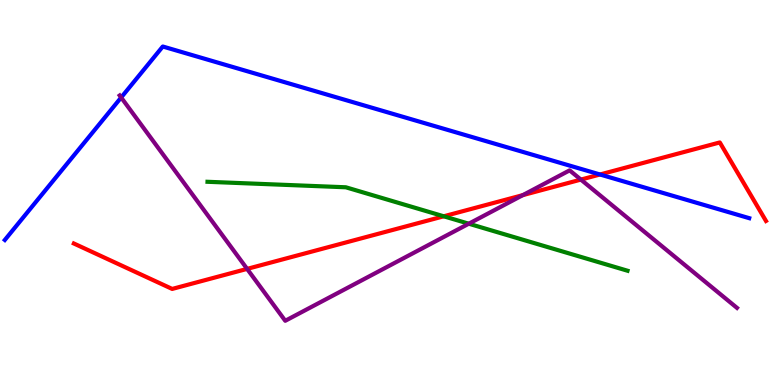[{'lines': ['blue', 'red'], 'intersections': [{'x': 7.74, 'y': 5.47}]}, {'lines': ['green', 'red'], 'intersections': [{'x': 5.73, 'y': 4.38}]}, {'lines': ['purple', 'red'], 'intersections': [{'x': 3.19, 'y': 3.02}, {'x': 6.75, 'y': 4.93}, {'x': 7.5, 'y': 5.34}]}, {'lines': ['blue', 'green'], 'intersections': []}, {'lines': ['blue', 'purple'], 'intersections': [{'x': 1.56, 'y': 7.47}]}, {'lines': ['green', 'purple'], 'intersections': [{'x': 6.05, 'y': 4.19}]}]